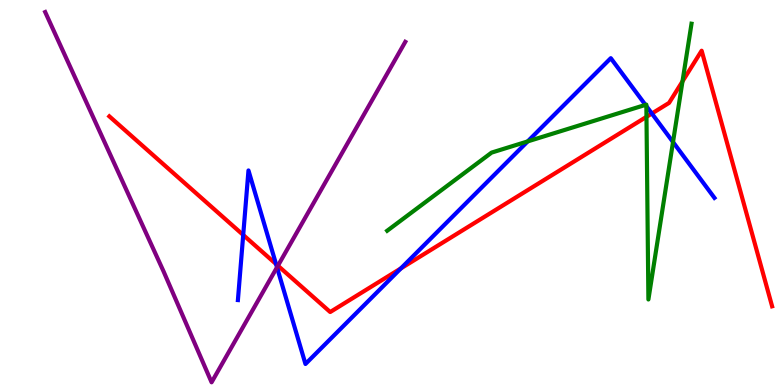[{'lines': ['blue', 'red'], 'intersections': [{'x': 3.14, 'y': 3.9}, {'x': 3.56, 'y': 3.14}, {'x': 5.17, 'y': 3.03}, {'x': 8.41, 'y': 7.05}]}, {'lines': ['green', 'red'], 'intersections': [{'x': 8.34, 'y': 6.97}, {'x': 8.81, 'y': 7.89}]}, {'lines': ['purple', 'red'], 'intersections': [{'x': 3.59, 'y': 3.1}]}, {'lines': ['blue', 'green'], 'intersections': [{'x': 6.81, 'y': 6.33}, {'x': 8.33, 'y': 7.28}, {'x': 8.34, 'y': 7.24}, {'x': 8.68, 'y': 6.31}]}, {'lines': ['blue', 'purple'], 'intersections': [{'x': 3.57, 'y': 3.06}]}, {'lines': ['green', 'purple'], 'intersections': []}]